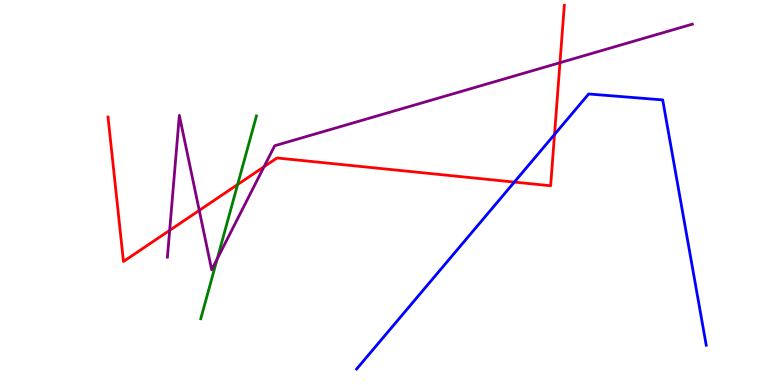[{'lines': ['blue', 'red'], 'intersections': [{'x': 6.64, 'y': 5.27}, {'x': 7.16, 'y': 6.51}]}, {'lines': ['green', 'red'], 'intersections': [{'x': 3.07, 'y': 5.21}]}, {'lines': ['purple', 'red'], 'intersections': [{'x': 2.19, 'y': 4.02}, {'x': 2.57, 'y': 4.54}, {'x': 3.41, 'y': 5.67}, {'x': 7.23, 'y': 8.37}]}, {'lines': ['blue', 'green'], 'intersections': []}, {'lines': ['blue', 'purple'], 'intersections': []}, {'lines': ['green', 'purple'], 'intersections': [{'x': 2.8, 'y': 3.27}]}]